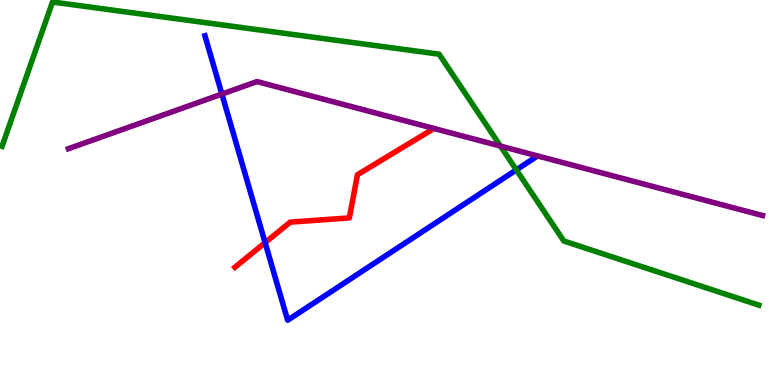[{'lines': ['blue', 'red'], 'intersections': [{'x': 3.42, 'y': 3.7}]}, {'lines': ['green', 'red'], 'intersections': []}, {'lines': ['purple', 'red'], 'intersections': []}, {'lines': ['blue', 'green'], 'intersections': [{'x': 6.66, 'y': 5.59}]}, {'lines': ['blue', 'purple'], 'intersections': [{'x': 2.86, 'y': 7.56}]}, {'lines': ['green', 'purple'], 'intersections': [{'x': 6.46, 'y': 6.21}]}]